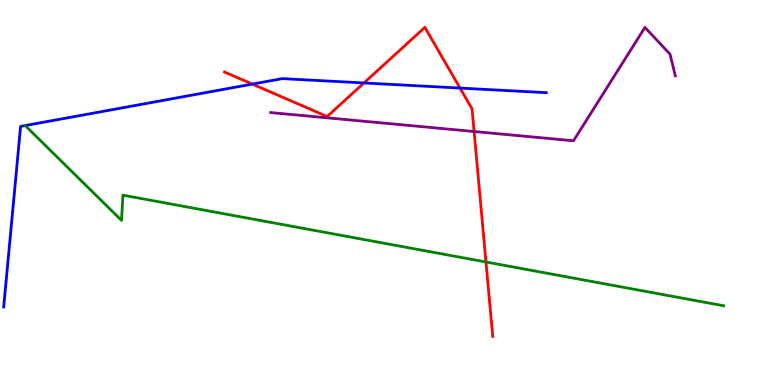[{'lines': ['blue', 'red'], 'intersections': [{'x': 3.26, 'y': 7.82}, {'x': 4.7, 'y': 7.85}, {'x': 5.94, 'y': 7.71}]}, {'lines': ['green', 'red'], 'intersections': [{'x': 6.27, 'y': 3.19}]}, {'lines': ['purple', 'red'], 'intersections': [{'x': 6.12, 'y': 6.58}]}, {'lines': ['blue', 'green'], 'intersections': []}, {'lines': ['blue', 'purple'], 'intersections': []}, {'lines': ['green', 'purple'], 'intersections': []}]